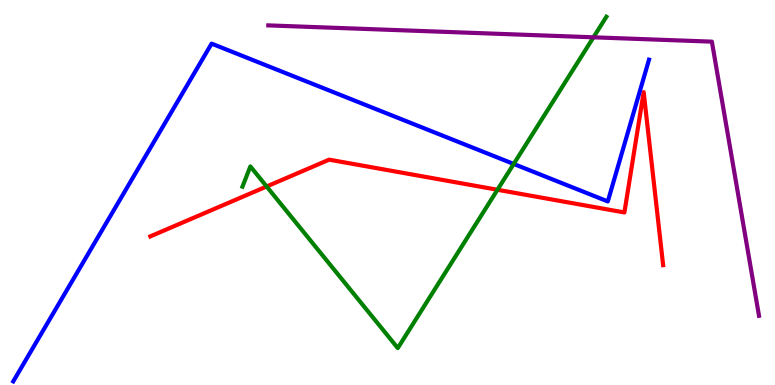[{'lines': ['blue', 'red'], 'intersections': []}, {'lines': ['green', 'red'], 'intersections': [{'x': 3.44, 'y': 5.16}, {'x': 6.42, 'y': 5.07}]}, {'lines': ['purple', 'red'], 'intersections': []}, {'lines': ['blue', 'green'], 'intersections': [{'x': 6.63, 'y': 5.74}]}, {'lines': ['blue', 'purple'], 'intersections': []}, {'lines': ['green', 'purple'], 'intersections': [{'x': 7.66, 'y': 9.03}]}]